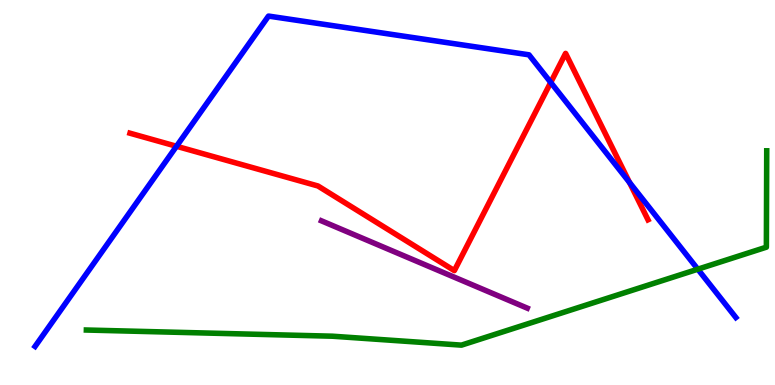[{'lines': ['blue', 'red'], 'intersections': [{'x': 2.28, 'y': 6.2}, {'x': 7.11, 'y': 7.86}, {'x': 8.12, 'y': 5.26}]}, {'lines': ['green', 'red'], 'intersections': []}, {'lines': ['purple', 'red'], 'intersections': []}, {'lines': ['blue', 'green'], 'intersections': [{'x': 9.0, 'y': 3.01}]}, {'lines': ['blue', 'purple'], 'intersections': []}, {'lines': ['green', 'purple'], 'intersections': []}]